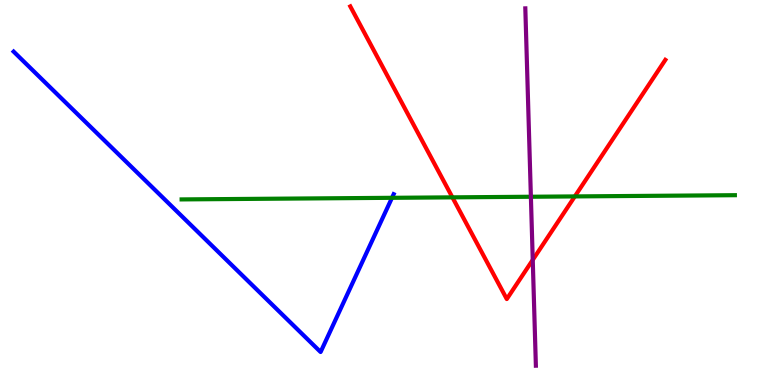[{'lines': ['blue', 'red'], 'intersections': []}, {'lines': ['green', 'red'], 'intersections': [{'x': 5.84, 'y': 4.87}, {'x': 7.42, 'y': 4.9}]}, {'lines': ['purple', 'red'], 'intersections': [{'x': 6.87, 'y': 3.25}]}, {'lines': ['blue', 'green'], 'intersections': [{'x': 5.06, 'y': 4.86}]}, {'lines': ['blue', 'purple'], 'intersections': []}, {'lines': ['green', 'purple'], 'intersections': [{'x': 6.85, 'y': 4.89}]}]